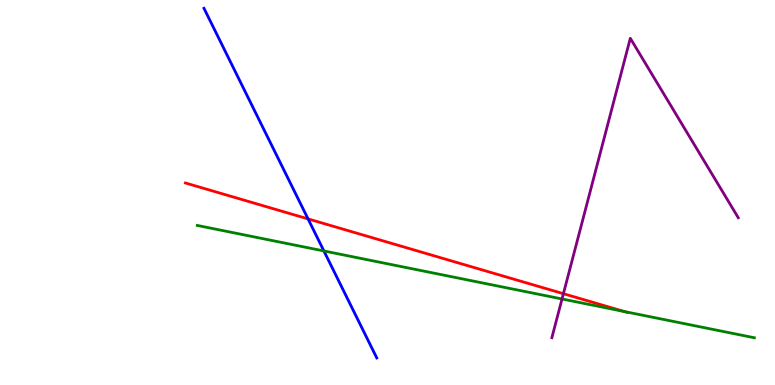[{'lines': ['blue', 'red'], 'intersections': [{'x': 3.97, 'y': 4.31}]}, {'lines': ['green', 'red'], 'intersections': [{'x': 8.06, 'y': 1.91}]}, {'lines': ['purple', 'red'], 'intersections': [{'x': 7.27, 'y': 2.37}]}, {'lines': ['blue', 'green'], 'intersections': [{'x': 4.18, 'y': 3.48}]}, {'lines': ['blue', 'purple'], 'intersections': []}, {'lines': ['green', 'purple'], 'intersections': [{'x': 7.25, 'y': 2.23}]}]